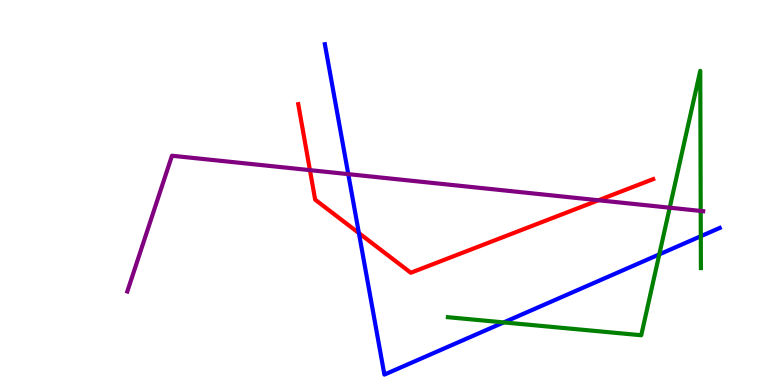[{'lines': ['blue', 'red'], 'intersections': [{'x': 4.63, 'y': 3.95}]}, {'lines': ['green', 'red'], 'intersections': []}, {'lines': ['purple', 'red'], 'intersections': [{'x': 4.0, 'y': 5.58}, {'x': 7.72, 'y': 4.8}]}, {'lines': ['blue', 'green'], 'intersections': [{'x': 6.5, 'y': 1.63}, {'x': 8.51, 'y': 3.39}, {'x': 9.04, 'y': 3.86}]}, {'lines': ['blue', 'purple'], 'intersections': [{'x': 4.49, 'y': 5.48}]}, {'lines': ['green', 'purple'], 'intersections': [{'x': 8.64, 'y': 4.61}, {'x': 9.04, 'y': 4.52}]}]